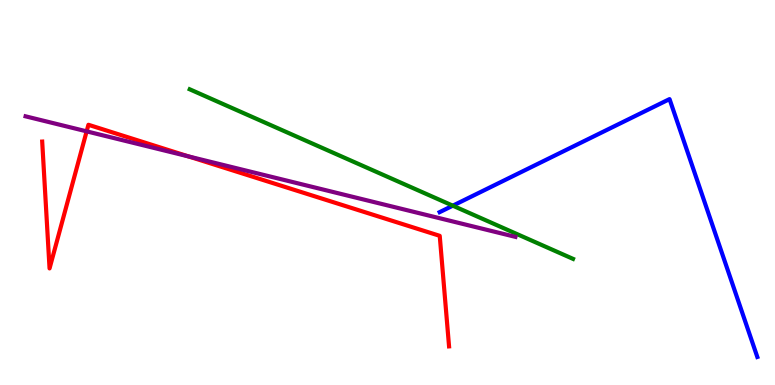[{'lines': ['blue', 'red'], 'intersections': []}, {'lines': ['green', 'red'], 'intersections': []}, {'lines': ['purple', 'red'], 'intersections': [{'x': 1.12, 'y': 6.59}, {'x': 2.43, 'y': 5.94}]}, {'lines': ['blue', 'green'], 'intersections': [{'x': 5.84, 'y': 4.66}]}, {'lines': ['blue', 'purple'], 'intersections': []}, {'lines': ['green', 'purple'], 'intersections': []}]